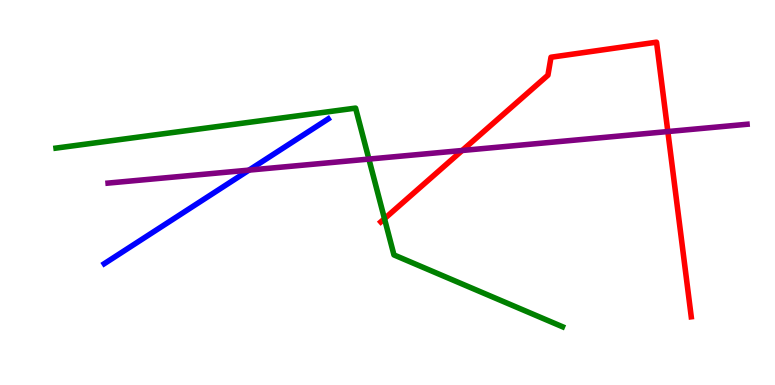[{'lines': ['blue', 'red'], 'intersections': []}, {'lines': ['green', 'red'], 'intersections': [{'x': 4.96, 'y': 4.32}]}, {'lines': ['purple', 'red'], 'intersections': [{'x': 5.96, 'y': 6.09}, {'x': 8.62, 'y': 6.58}]}, {'lines': ['blue', 'green'], 'intersections': []}, {'lines': ['blue', 'purple'], 'intersections': [{'x': 3.21, 'y': 5.58}]}, {'lines': ['green', 'purple'], 'intersections': [{'x': 4.76, 'y': 5.87}]}]